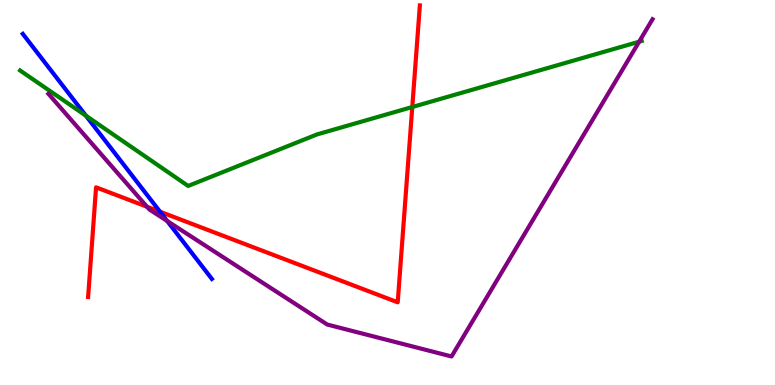[{'lines': ['blue', 'red'], 'intersections': [{'x': 2.06, 'y': 4.5}]}, {'lines': ['green', 'red'], 'intersections': [{'x': 5.32, 'y': 7.22}]}, {'lines': ['purple', 'red'], 'intersections': [{'x': 1.9, 'y': 4.63}]}, {'lines': ['blue', 'green'], 'intersections': [{'x': 1.11, 'y': 6.99}]}, {'lines': ['blue', 'purple'], 'intersections': [{'x': 2.16, 'y': 4.26}]}, {'lines': ['green', 'purple'], 'intersections': [{'x': 8.25, 'y': 8.92}]}]